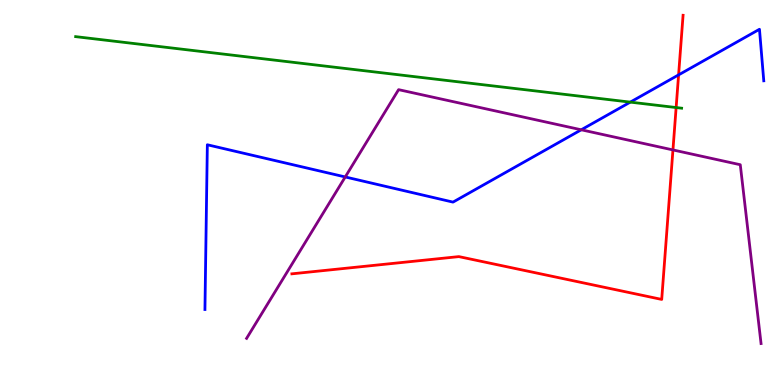[{'lines': ['blue', 'red'], 'intersections': [{'x': 8.76, 'y': 8.05}]}, {'lines': ['green', 'red'], 'intersections': [{'x': 8.72, 'y': 7.21}]}, {'lines': ['purple', 'red'], 'intersections': [{'x': 8.68, 'y': 6.11}]}, {'lines': ['blue', 'green'], 'intersections': [{'x': 8.13, 'y': 7.35}]}, {'lines': ['blue', 'purple'], 'intersections': [{'x': 4.45, 'y': 5.4}, {'x': 7.5, 'y': 6.63}]}, {'lines': ['green', 'purple'], 'intersections': []}]